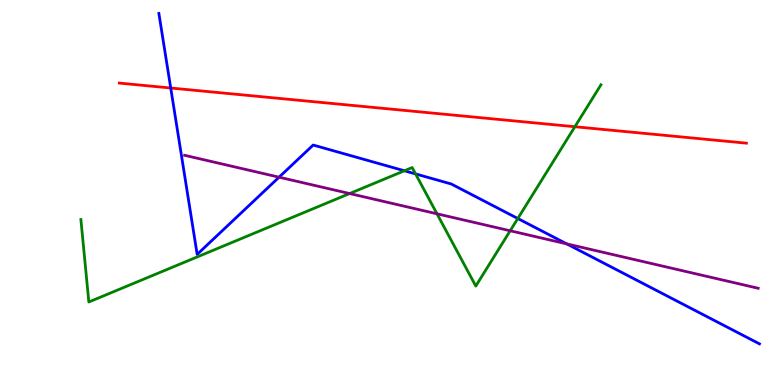[{'lines': ['blue', 'red'], 'intersections': [{'x': 2.2, 'y': 7.71}]}, {'lines': ['green', 'red'], 'intersections': [{'x': 7.42, 'y': 6.71}]}, {'lines': ['purple', 'red'], 'intersections': []}, {'lines': ['blue', 'green'], 'intersections': [{'x': 5.22, 'y': 5.56}, {'x': 5.36, 'y': 5.48}, {'x': 6.68, 'y': 4.32}]}, {'lines': ['blue', 'purple'], 'intersections': [{'x': 3.6, 'y': 5.4}, {'x': 7.31, 'y': 3.67}]}, {'lines': ['green', 'purple'], 'intersections': [{'x': 4.51, 'y': 4.97}, {'x': 5.64, 'y': 4.45}, {'x': 6.58, 'y': 4.01}]}]